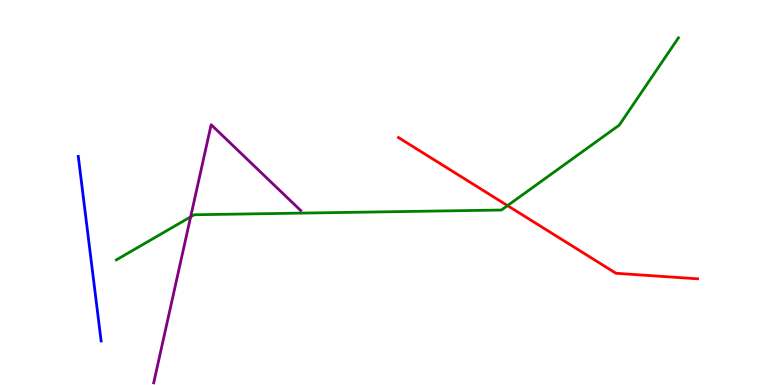[{'lines': ['blue', 'red'], 'intersections': []}, {'lines': ['green', 'red'], 'intersections': [{'x': 6.55, 'y': 4.66}]}, {'lines': ['purple', 'red'], 'intersections': []}, {'lines': ['blue', 'green'], 'intersections': []}, {'lines': ['blue', 'purple'], 'intersections': []}, {'lines': ['green', 'purple'], 'intersections': [{'x': 2.46, 'y': 4.37}]}]